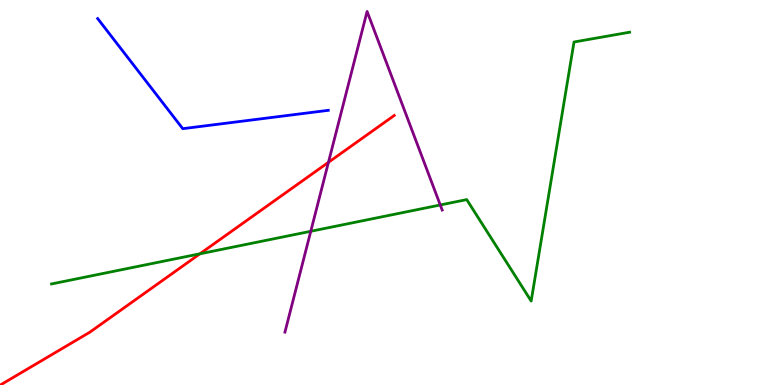[{'lines': ['blue', 'red'], 'intersections': []}, {'lines': ['green', 'red'], 'intersections': [{'x': 2.58, 'y': 3.41}]}, {'lines': ['purple', 'red'], 'intersections': [{'x': 4.24, 'y': 5.78}]}, {'lines': ['blue', 'green'], 'intersections': []}, {'lines': ['blue', 'purple'], 'intersections': []}, {'lines': ['green', 'purple'], 'intersections': [{'x': 4.01, 'y': 3.99}, {'x': 5.68, 'y': 4.68}]}]